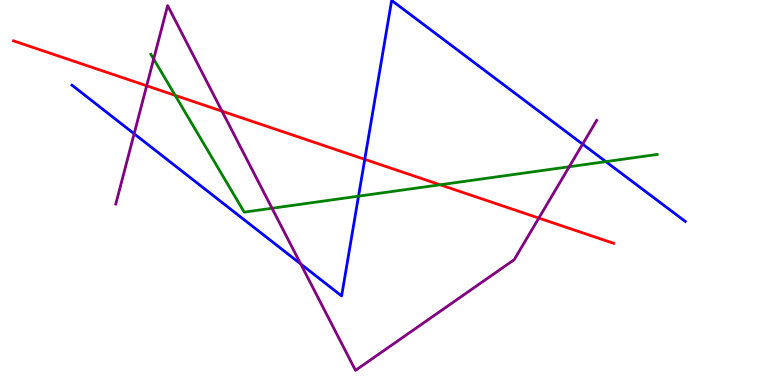[{'lines': ['blue', 'red'], 'intersections': [{'x': 4.71, 'y': 5.86}]}, {'lines': ['green', 'red'], 'intersections': [{'x': 2.26, 'y': 7.52}, {'x': 5.68, 'y': 5.2}]}, {'lines': ['purple', 'red'], 'intersections': [{'x': 1.89, 'y': 7.77}, {'x': 2.86, 'y': 7.11}, {'x': 6.95, 'y': 4.34}]}, {'lines': ['blue', 'green'], 'intersections': [{'x': 4.63, 'y': 4.9}, {'x': 7.82, 'y': 5.8}]}, {'lines': ['blue', 'purple'], 'intersections': [{'x': 1.73, 'y': 6.53}, {'x': 3.88, 'y': 3.14}, {'x': 7.52, 'y': 6.26}]}, {'lines': ['green', 'purple'], 'intersections': [{'x': 1.98, 'y': 8.47}, {'x': 3.51, 'y': 4.59}, {'x': 7.34, 'y': 5.67}]}]